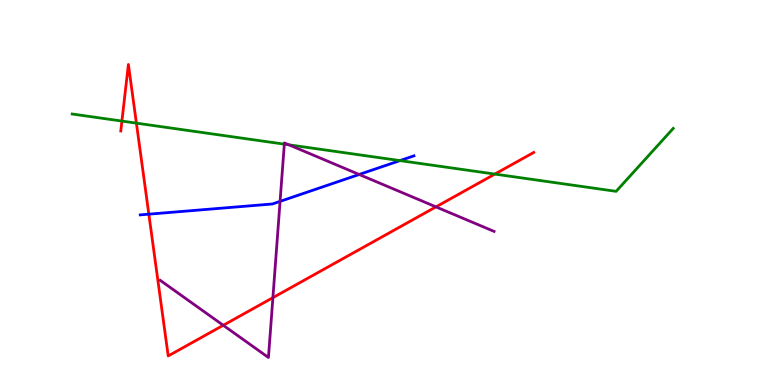[{'lines': ['blue', 'red'], 'intersections': [{'x': 1.92, 'y': 4.44}]}, {'lines': ['green', 'red'], 'intersections': [{'x': 1.57, 'y': 6.86}, {'x': 1.76, 'y': 6.8}, {'x': 6.39, 'y': 5.48}]}, {'lines': ['purple', 'red'], 'intersections': [{'x': 2.88, 'y': 1.55}, {'x': 3.52, 'y': 2.27}, {'x': 5.63, 'y': 4.63}]}, {'lines': ['blue', 'green'], 'intersections': [{'x': 5.16, 'y': 5.83}]}, {'lines': ['blue', 'purple'], 'intersections': [{'x': 3.61, 'y': 4.77}, {'x': 4.63, 'y': 5.47}]}, {'lines': ['green', 'purple'], 'intersections': [{'x': 3.67, 'y': 6.26}, {'x': 3.73, 'y': 6.24}]}]